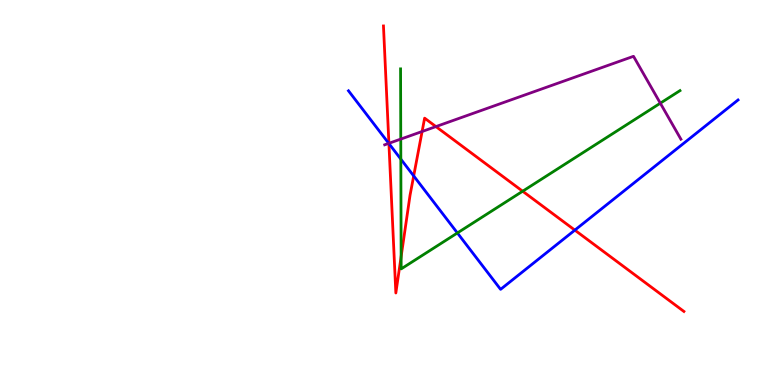[{'lines': ['blue', 'red'], 'intersections': [{'x': 5.02, 'y': 6.27}, {'x': 5.34, 'y': 5.43}, {'x': 7.42, 'y': 4.02}]}, {'lines': ['green', 'red'], 'intersections': [{'x': 5.18, 'y': 3.34}, {'x': 6.74, 'y': 5.03}]}, {'lines': ['purple', 'red'], 'intersections': [{'x': 5.02, 'y': 6.28}, {'x': 5.45, 'y': 6.58}, {'x': 5.62, 'y': 6.71}]}, {'lines': ['blue', 'green'], 'intersections': [{'x': 5.17, 'y': 5.87}, {'x': 5.9, 'y': 3.95}]}, {'lines': ['blue', 'purple'], 'intersections': [{'x': 5.02, 'y': 6.28}]}, {'lines': ['green', 'purple'], 'intersections': [{'x': 5.17, 'y': 6.39}, {'x': 8.52, 'y': 7.32}]}]